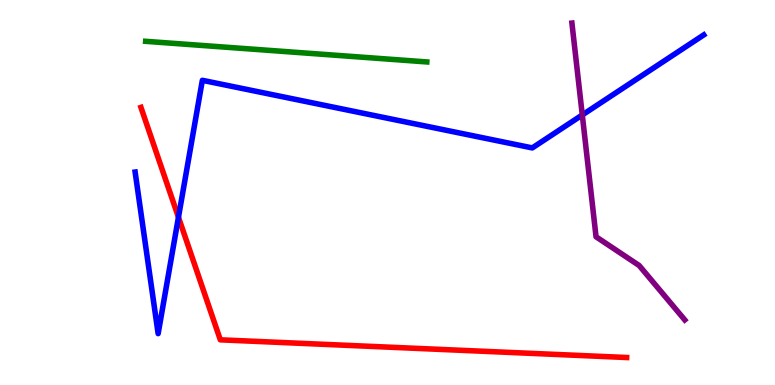[{'lines': ['blue', 'red'], 'intersections': [{'x': 2.3, 'y': 4.36}]}, {'lines': ['green', 'red'], 'intersections': []}, {'lines': ['purple', 'red'], 'intersections': []}, {'lines': ['blue', 'green'], 'intersections': []}, {'lines': ['blue', 'purple'], 'intersections': [{'x': 7.51, 'y': 7.01}]}, {'lines': ['green', 'purple'], 'intersections': []}]